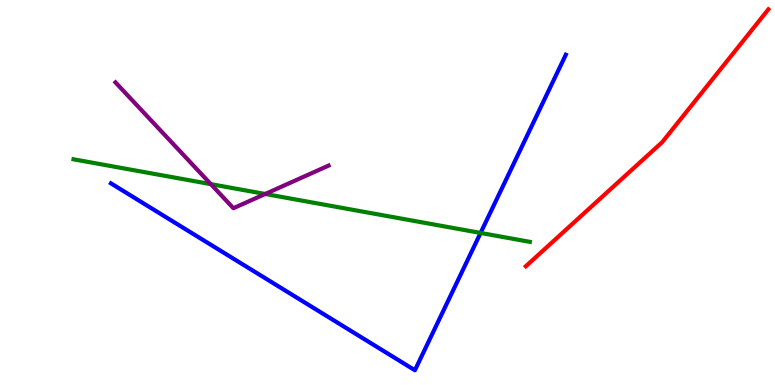[{'lines': ['blue', 'red'], 'intersections': []}, {'lines': ['green', 'red'], 'intersections': []}, {'lines': ['purple', 'red'], 'intersections': []}, {'lines': ['blue', 'green'], 'intersections': [{'x': 6.2, 'y': 3.95}]}, {'lines': ['blue', 'purple'], 'intersections': []}, {'lines': ['green', 'purple'], 'intersections': [{'x': 2.72, 'y': 5.22}, {'x': 3.42, 'y': 4.96}]}]